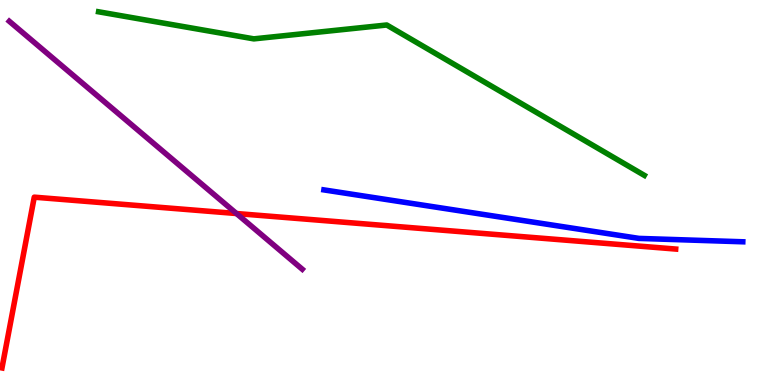[{'lines': ['blue', 'red'], 'intersections': []}, {'lines': ['green', 'red'], 'intersections': []}, {'lines': ['purple', 'red'], 'intersections': [{'x': 3.05, 'y': 4.45}]}, {'lines': ['blue', 'green'], 'intersections': []}, {'lines': ['blue', 'purple'], 'intersections': []}, {'lines': ['green', 'purple'], 'intersections': []}]